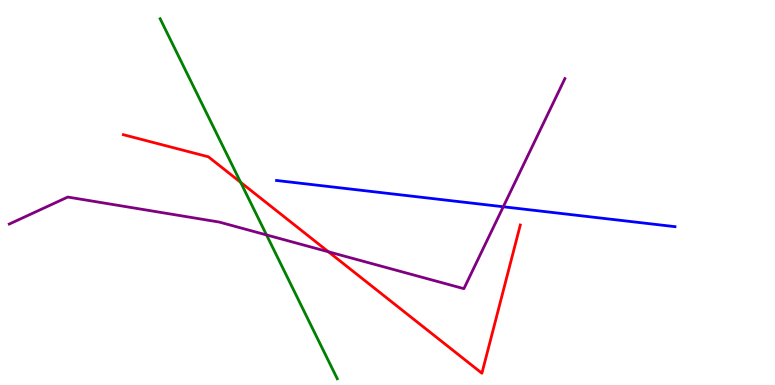[{'lines': ['blue', 'red'], 'intersections': []}, {'lines': ['green', 'red'], 'intersections': [{'x': 3.1, 'y': 5.26}]}, {'lines': ['purple', 'red'], 'intersections': [{'x': 4.24, 'y': 3.46}]}, {'lines': ['blue', 'green'], 'intersections': []}, {'lines': ['blue', 'purple'], 'intersections': [{'x': 6.49, 'y': 4.63}]}, {'lines': ['green', 'purple'], 'intersections': [{'x': 3.44, 'y': 3.9}]}]